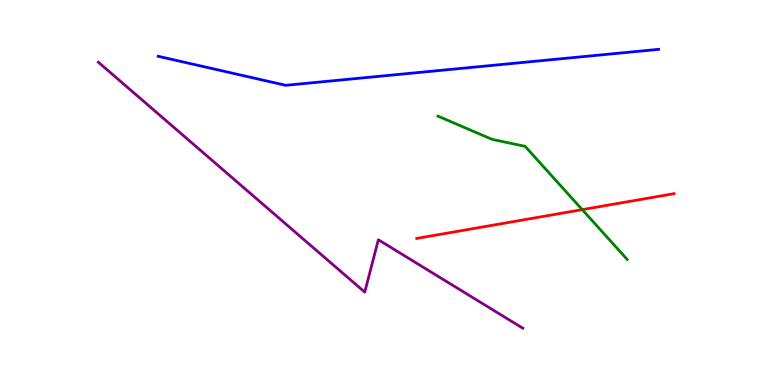[{'lines': ['blue', 'red'], 'intersections': []}, {'lines': ['green', 'red'], 'intersections': [{'x': 7.51, 'y': 4.55}]}, {'lines': ['purple', 'red'], 'intersections': []}, {'lines': ['blue', 'green'], 'intersections': []}, {'lines': ['blue', 'purple'], 'intersections': []}, {'lines': ['green', 'purple'], 'intersections': []}]